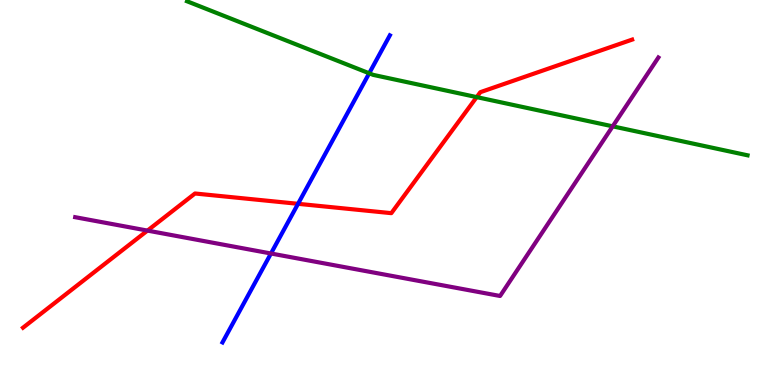[{'lines': ['blue', 'red'], 'intersections': [{'x': 3.85, 'y': 4.71}]}, {'lines': ['green', 'red'], 'intersections': [{'x': 6.15, 'y': 7.48}]}, {'lines': ['purple', 'red'], 'intersections': [{'x': 1.9, 'y': 4.01}]}, {'lines': ['blue', 'green'], 'intersections': [{'x': 4.76, 'y': 8.1}]}, {'lines': ['blue', 'purple'], 'intersections': [{'x': 3.5, 'y': 3.42}]}, {'lines': ['green', 'purple'], 'intersections': [{'x': 7.91, 'y': 6.72}]}]